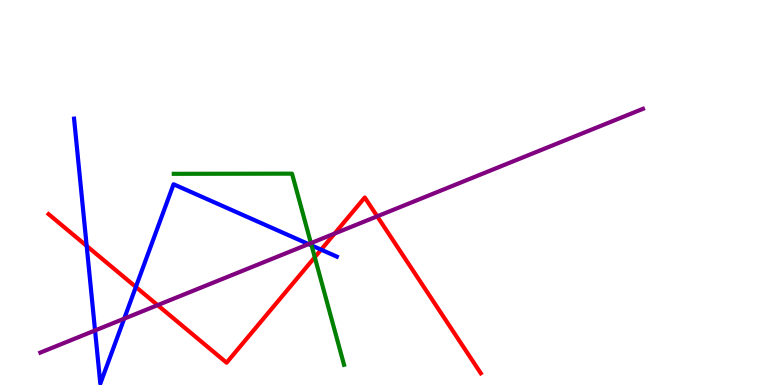[{'lines': ['blue', 'red'], 'intersections': [{'x': 1.12, 'y': 3.61}, {'x': 1.75, 'y': 2.55}, {'x': 4.14, 'y': 3.52}]}, {'lines': ['green', 'red'], 'intersections': [{'x': 4.06, 'y': 3.32}]}, {'lines': ['purple', 'red'], 'intersections': [{'x': 2.03, 'y': 2.07}, {'x': 4.32, 'y': 3.93}, {'x': 4.87, 'y': 4.38}]}, {'lines': ['blue', 'green'], 'intersections': [{'x': 4.02, 'y': 3.63}]}, {'lines': ['blue', 'purple'], 'intersections': [{'x': 1.23, 'y': 1.42}, {'x': 1.6, 'y': 1.72}, {'x': 3.98, 'y': 3.66}]}, {'lines': ['green', 'purple'], 'intersections': [{'x': 4.01, 'y': 3.68}]}]